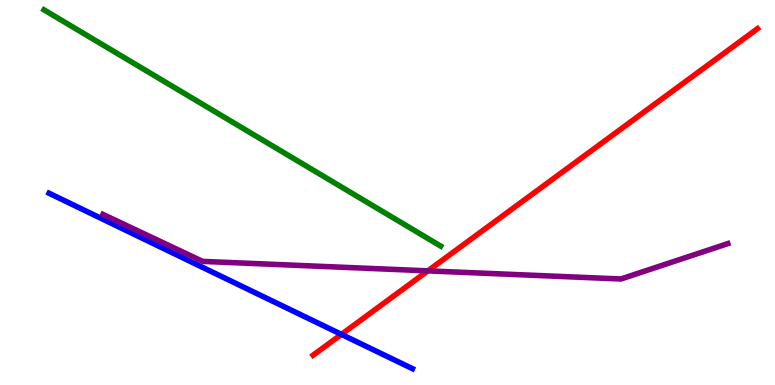[{'lines': ['blue', 'red'], 'intersections': [{'x': 4.41, 'y': 1.31}]}, {'lines': ['green', 'red'], 'intersections': []}, {'lines': ['purple', 'red'], 'intersections': [{'x': 5.52, 'y': 2.96}]}, {'lines': ['blue', 'green'], 'intersections': []}, {'lines': ['blue', 'purple'], 'intersections': []}, {'lines': ['green', 'purple'], 'intersections': []}]